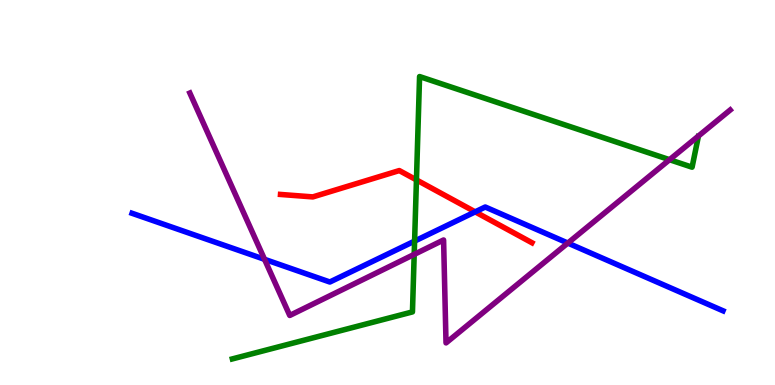[{'lines': ['blue', 'red'], 'intersections': [{'x': 6.13, 'y': 4.5}]}, {'lines': ['green', 'red'], 'intersections': [{'x': 5.37, 'y': 5.33}]}, {'lines': ['purple', 'red'], 'intersections': []}, {'lines': ['blue', 'green'], 'intersections': [{'x': 5.35, 'y': 3.74}]}, {'lines': ['blue', 'purple'], 'intersections': [{'x': 3.41, 'y': 3.26}, {'x': 7.33, 'y': 3.69}]}, {'lines': ['green', 'purple'], 'intersections': [{'x': 5.34, 'y': 3.39}, {'x': 8.64, 'y': 5.85}]}]